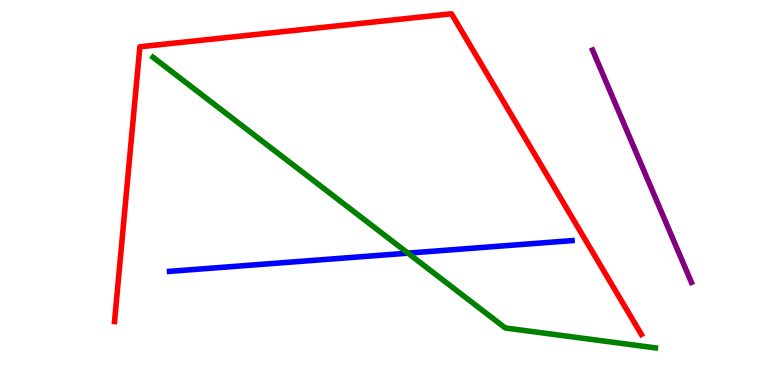[{'lines': ['blue', 'red'], 'intersections': []}, {'lines': ['green', 'red'], 'intersections': []}, {'lines': ['purple', 'red'], 'intersections': []}, {'lines': ['blue', 'green'], 'intersections': [{'x': 5.26, 'y': 3.42}]}, {'lines': ['blue', 'purple'], 'intersections': []}, {'lines': ['green', 'purple'], 'intersections': []}]